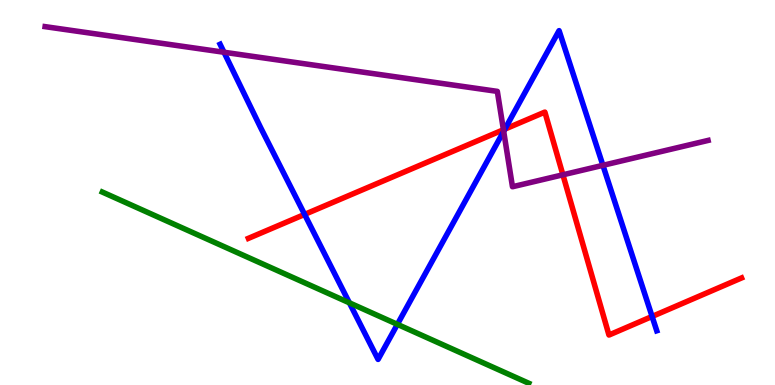[{'lines': ['blue', 'red'], 'intersections': [{'x': 3.93, 'y': 4.43}, {'x': 6.51, 'y': 6.65}, {'x': 8.41, 'y': 1.78}]}, {'lines': ['green', 'red'], 'intersections': []}, {'lines': ['purple', 'red'], 'intersections': [{'x': 6.5, 'y': 6.63}, {'x': 7.26, 'y': 5.46}]}, {'lines': ['blue', 'green'], 'intersections': [{'x': 4.51, 'y': 2.13}, {'x': 5.13, 'y': 1.58}]}, {'lines': ['blue', 'purple'], 'intersections': [{'x': 2.89, 'y': 8.64}, {'x': 6.5, 'y': 6.59}, {'x': 7.78, 'y': 5.71}]}, {'lines': ['green', 'purple'], 'intersections': []}]